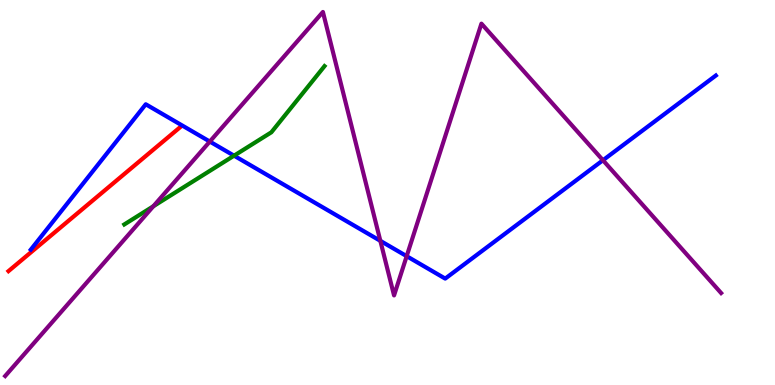[{'lines': ['blue', 'red'], 'intersections': []}, {'lines': ['green', 'red'], 'intersections': []}, {'lines': ['purple', 'red'], 'intersections': []}, {'lines': ['blue', 'green'], 'intersections': [{'x': 3.02, 'y': 5.96}]}, {'lines': ['blue', 'purple'], 'intersections': [{'x': 2.71, 'y': 6.32}, {'x': 4.91, 'y': 3.74}, {'x': 5.25, 'y': 3.35}, {'x': 7.78, 'y': 5.84}]}, {'lines': ['green', 'purple'], 'intersections': [{'x': 1.98, 'y': 4.64}]}]